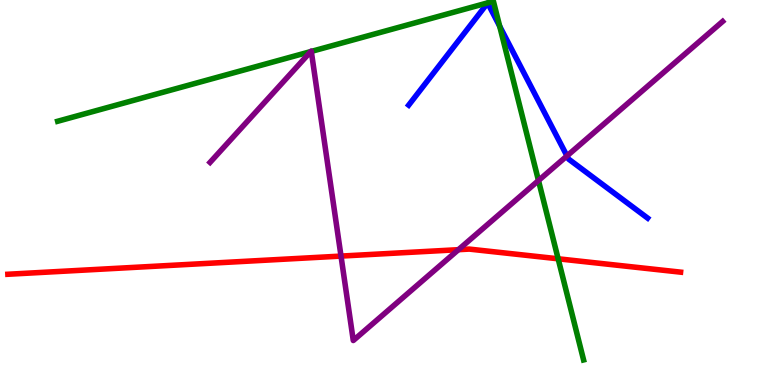[{'lines': ['blue', 'red'], 'intersections': []}, {'lines': ['green', 'red'], 'intersections': [{'x': 7.2, 'y': 3.28}]}, {'lines': ['purple', 'red'], 'intersections': [{'x': 4.4, 'y': 3.35}, {'x': 5.92, 'y': 3.51}]}, {'lines': ['blue', 'green'], 'intersections': [{'x': 6.45, 'y': 9.32}]}, {'lines': ['blue', 'purple'], 'intersections': [{'x': 7.32, 'y': 5.95}]}, {'lines': ['green', 'purple'], 'intersections': [{'x': 4.01, 'y': 8.66}, {'x': 4.02, 'y': 8.66}, {'x': 6.95, 'y': 5.31}]}]